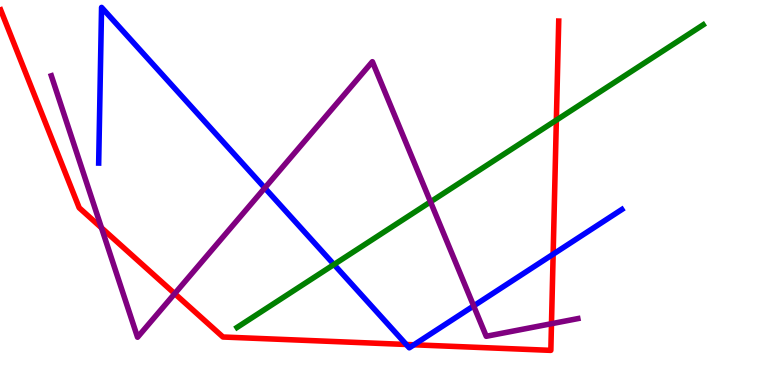[{'lines': ['blue', 'red'], 'intersections': [{'x': 5.24, 'y': 1.05}, {'x': 5.34, 'y': 1.04}, {'x': 7.14, 'y': 3.4}]}, {'lines': ['green', 'red'], 'intersections': [{'x': 7.18, 'y': 6.88}]}, {'lines': ['purple', 'red'], 'intersections': [{'x': 1.31, 'y': 4.08}, {'x': 2.25, 'y': 2.37}, {'x': 7.12, 'y': 1.59}]}, {'lines': ['blue', 'green'], 'intersections': [{'x': 4.31, 'y': 3.13}]}, {'lines': ['blue', 'purple'], 'intersections': [{'x': 3.42, 'y': 5.12}, {'x': 6.11, 'y': 2.05}]}, {'lines': ['green', 'purple'], 'intersections': [{'x': 5.55, 'y': 4.76}]}]